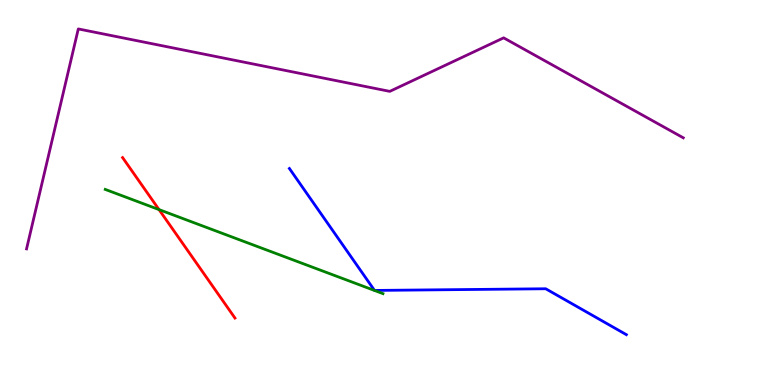[{'lines': ['blue', 'red'], 'intersections': []}, {'lines': ['green', 'red'], 'intersections': [{'x': 2.05, 'y': 4.56}]}, {'lines': ['purple', 'red'], 'intersections': []}, {'lines': ['blue', 'green'], 'intersections': []}, {'lines': ['blue', 'purple'], 'intersections': []}, {'lines': ['green', 'purple'], 'intersections': []}]